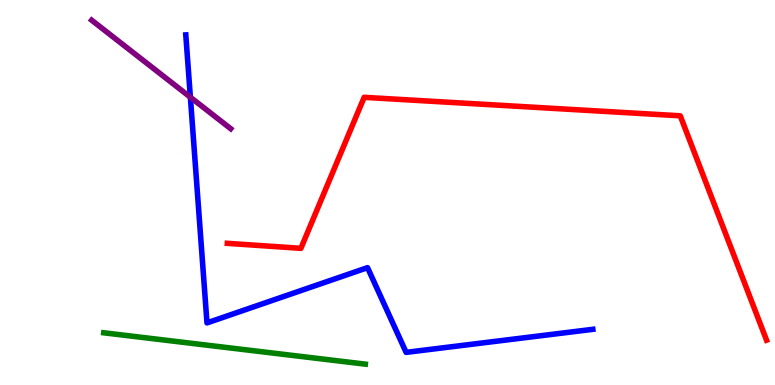[{'lines': ['blue', 'red'], 'intersections': []}, {'lines': ['green', 'red'], 'intersections': []}, {'lines': ['purple', 'red'], 'intersections': []}, {'lines': ['blue', 'green'], 'intersections': []}, {'lines': ['blue', 'purple'], 'intersections': [{'x': 2.46, 'y': 7.47}]}, {'lines': ['green', 'purple'], 'intersections': []}]